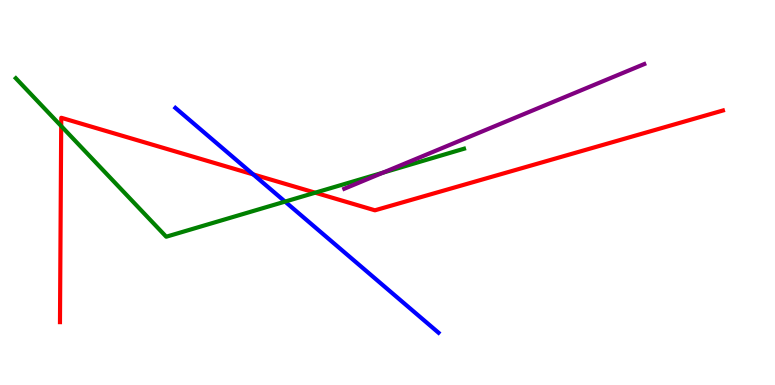[{'lines': ['blue', 'red'], 'intersections': [{'x': 3.27, 'y': 5.47}]}, {'lines': ['green', 'red'], 'intersections': [{'x': 0.79, 'y': 6.73}, {'x': 4.07, 'y': 4.99}]}, {'lines': ['purple', 'red'], 'intersections': []}, {'lines': ['blue', 'green'], 'intersections': [{'x': 3.68, 'y': 4.76}]}, {'lines': ['blue', 'purple'], 'intersections': []}, {'lines': ['green', 'purple'], 'intersections': [{'x': 4.94, 'y': 5.51}]}]